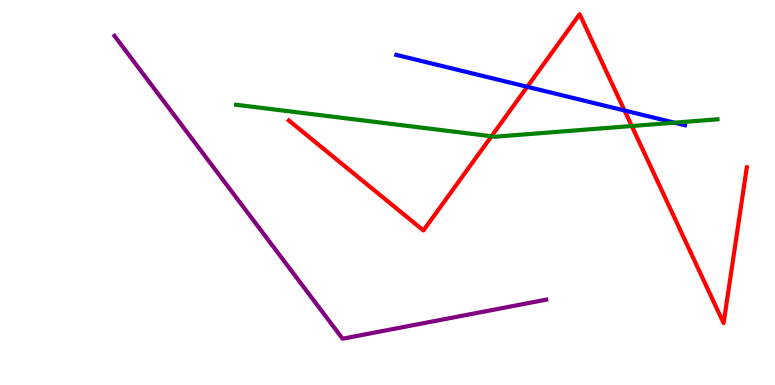[{'lines': ['blue', 'red'], 'intersections': [{'x': 6.8, 'y': 7.75}, {'x': 8.06, 'y': 7.13}]}, {'lines': ['green', 'red'], 'intersections': [{'x': 6.34, 'y': 6.46}, {'x': 8.15, 'y': 6.73}]}, {'lines': ['purple', 'red'], 'intersections': []}, {'lines': ['blue', 'green'], 'intersections': [{'x': 8.7, 'y': 6.81}]}, {'lines': ['blue', 'purple'], 'intersections': []}, {'lines': ['green', 'purple'], 'intersections': []}]